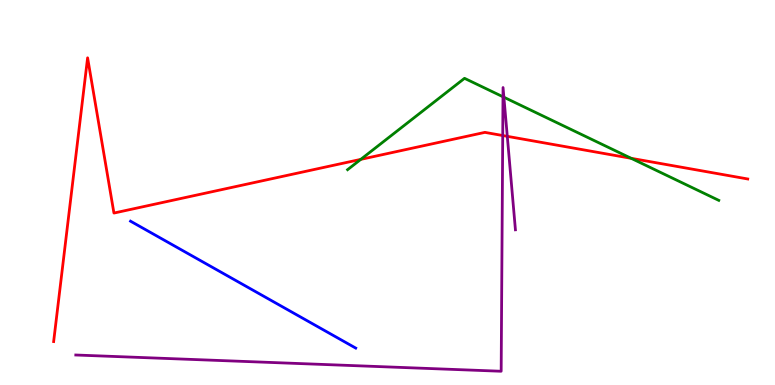[{'lines': ['blue', 'red'], 'intersections': []}, {'lines': ['green', 'red'], 'intersections': [{'x': 4.66, 'y': 5.86}, {'x': 8.14, 'y': 5.89}]}, {'lines': ['purple', 'red'], 'intersections': [{'x': 6.49, 'y': 6.48}, {'x': 6.55, 'y': 6.46}]}, {'lines': ['blue', 'green'], 'intersections': []}, {'lines': ['blue', 'purple'], 'intersections': []}, {'lines': ['green', 'purple'], 'intersections': [{'x': 6.49, 'y': 7.49}, {'x': 6.5, 'y': 7.47}]}]